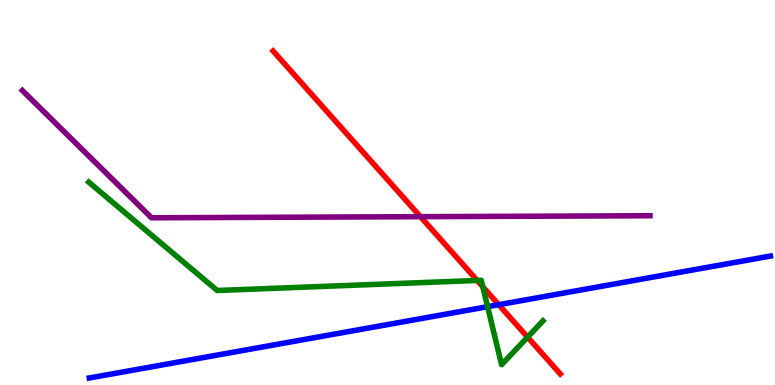[{'lines': ['blue', 'red'], 'intersections': [{'x': 6.44, 'y': 2.09}]}, {'lines': ['green', 'red'], 'intersections': [{'x': 6.16, 'y': 2.72}, {'x': 6.23, 'y': 2.55}, {'x': 6.81, 'y': 1.24}]}, {'lines': ['purple', 'red'], 'intersections': [{'x': 5.43, 'y': 4.37}]}, {'lines': ['blue', 'green'], 'intersections': [{'x': 6.29, 'y': 2.03}]}, {'lines': ['blue', 'purple'], 'intersections': []}, {'lines': ['green', 'purple'], 'intersections': []}]